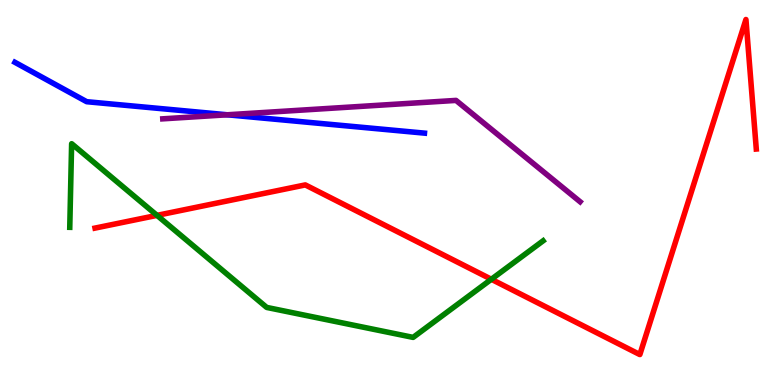[{'lines': ['blue', 'red'], 'intersections': []}, {'lines': ['green', 'red'], 'intersections': [{'x': 2.03, 'y': 4.41}, {'x': 6.34, 'y': 2.75}]}, {'lines': ['purple', 'red'], 'intersections': []}, {'lines': ['blue', 'green'], 'intersections': []}, {'lines': ['blue', 'purple'], 'intersections': [{'x': 2.93, 'y': 7.02}]}, {'lines': ['green', 'purple'], 'intersections': []}]